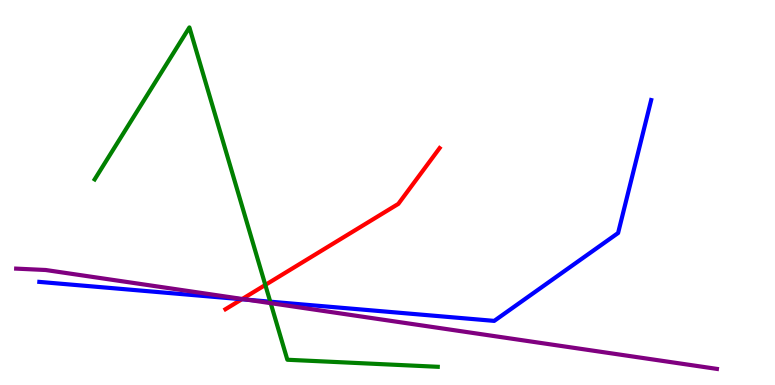[{'lines': ['blue', 'red'], 'intersections': [{'x': 3.12, 'y': 2.23}]}, {'lines': ['green', 'red'], 'intersections': [{'x': 3.42, 'y': 2.6}]}, {'lines': ['purple', 'red'], 'intersections': [{'x': 3.13, 'y': 2.23}]}, {'lines': ['blue', 'green'], 'intersections': [{'x': 3.49, 'y': 2.16}]}, {'lines': ['blue', 'purple'], 'intersections': [{'x': 3.19, 'y': 2.21}]}, {'lines': ['green', 'purple'], 'intersections': [{'x': 3.49, 'y': 2.13}]}]